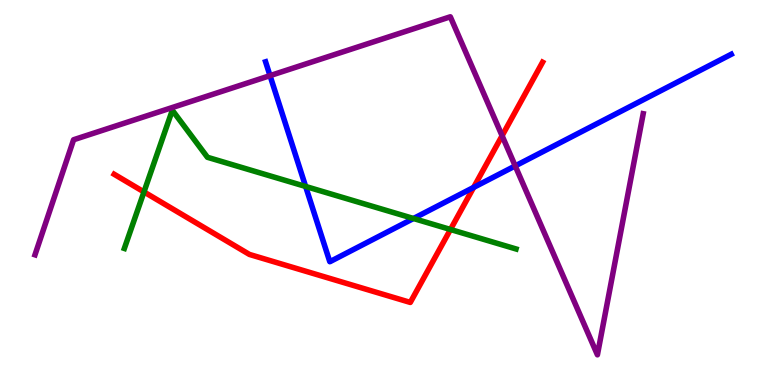[{'lines': ['blue', 'red'], 'intersections': [{'x': 6.11, 'y': 5.13}]}, {'lines': ['green', 'red'], 'intersections': [{'x': 1.86, 'y': 5.01}, {'x': 5.81, 'y': 4.04}]}, {'lines': ['purple', 'red'], 'intersections': [{'x': 6.48, 'y': 6.47}]}, {'lines': ['blue', 'green'], 'intersections': [{'x': 3.94, 'y': 5.16}, {'x': 5.34, 'y': 4.32}]}, {'lines': ['blue', 'purple'], 'intersections': [{'x': 3.48, 'y': 8.04}, {'x': 6.65, 'y': 5.69}]}, {'lines': ['green', 'purple'], 'intersections': []}]